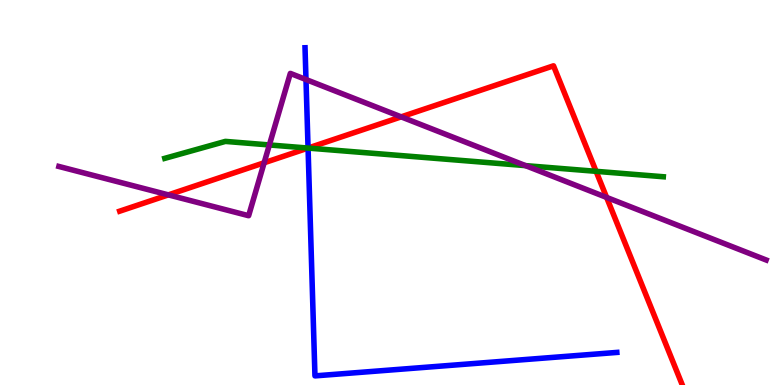[{'lines': ['blue', 'red'], 'intersections': [{'x': 3.97, 'y': 6.15}]}, {'lines': ['green', 'red'], 'intersections': [{'x': 3.97, 'y': 6.15}, {'x': 7.69, 'y': 5.55}]}, {'lines': ['purple', 'red'], 'intersections': [{'x': 2.17, 'y': 4.94}, {'x': 3.41, 'y': 5.77}, {'x': 5.18, 'y': 6.96}, {'x': 7.83, 'y': 4.87}]}, {'lines': ['blue', 'green'], 'intersections': [{'x': 3.97, 'y': 6.15}]}, {'lines': ['blue', 'purple'], 'intersections': [{'x': 3.95, 'y': 7.93}]}, {'lines': ['green', 'purple'], 'intersections': [{'x': 3.48, 'y': 6.24}, {'x': 6.78, 'y': 5.7}]}]